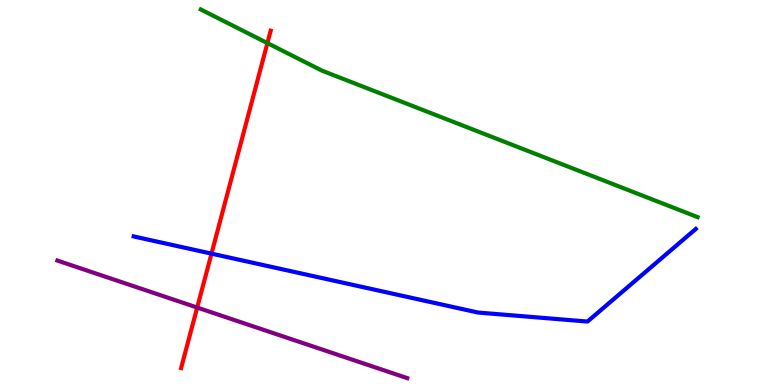[{'lines': ['blue', 'red'], 'intersections': [{'x': 2.73, 'y': 3.41}]}, {'lines': ['green', 'red'], 'intersections': [{'x': 3.45, 'y': 8.88}]}, {'lines': ['purple', 'red'], 'intersections': [{'x': 2.54, 'y': 2.01}]}, {'lines': ['blue', 'green'], 'intersections': []}, {'lines': ['blue', 'purple'], 'intersections': []}, {'lines': ['green', 'purple'], 'intersections': []}]